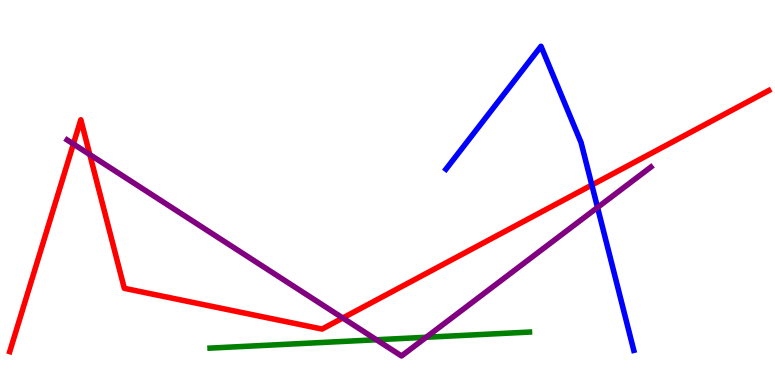[{'lines': ['blue', 'red'], 'intersections': [{'x': 7.64, 'y': 5.19}]}, {'lines': ['green', 'red'], 'intersections': []}, {'lines': ['purple', 'red'], 'intersections': [{'x': 0.947, 'y': 6.26}, {'x': 1.16, 'y': 5.98}, {'x': 4.42, 'y': 1.74}]}, {'lines': ['blue', 'green'], 'intersections': []}, {'lines': ['blue', 'purple'], 'intersections': [{'x': 7.71, 'y': 4.61}]}, {'lines': ['green', 'purple'], 'intersections': [{'x': 4.86, 'y': 1.18}, {'x': 5.5, 'y': 1.24}]}]